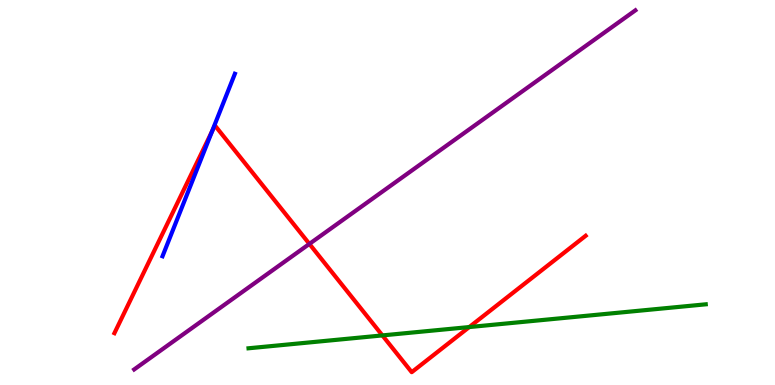[{'lines': ['blue', 'red'], 'intersections': [{'x': 2.74, 'y': 6.59}]}, {'lines': ['green', 'red'], 'intersections': [{'x': 4.93, 'y': 1.29}, {'x': 6.05, 'y': 1.5}]}, {'lines': ['purple', 'red'], 'intersections': [{'x': 3.99, 'y': 3.66}]}, {'lines': ['blue', 'green'], 'intersections': []}, {'lines': ['blue', 'purple'], 'intersections': []}, {'lines': ['green', 'purple'], 'intersections': []}]